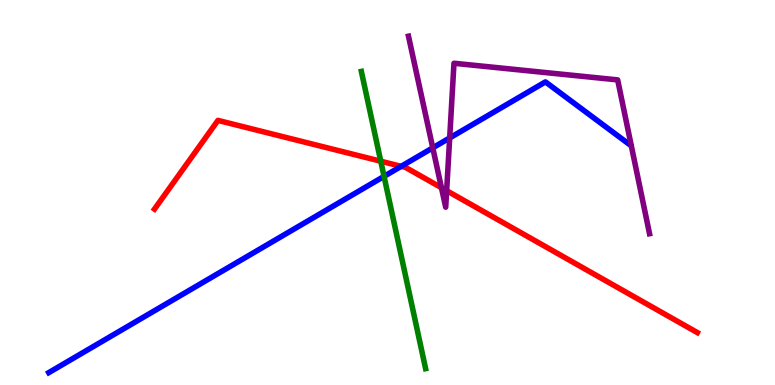[{'lines': ['blue', 'red'], 'intersections': [{'x': 5.18, 'y': 5.68}]}, {'lines': ['green', 'red'], 'intersections': [{'x': 4.91, 'y': 5.81}]}, {'lines': ['purple', 'red'], 'intersections': [{'x': 5.7, 'y': 5.12}, {'x': 5.76, 'y': 5.05}]}, {'lines': ['blue', 'green'], 'intersections': [{'x': 4.96, 'y': 5.42}]}, {'lines': ['blue', 'purple'], 'intersections': [{'x': 5.58, 'y': 6.16}, {'x': 5.8, 'y': 6.42}]}, {'lines': ['green', 'purple'], 'intersections': []}]